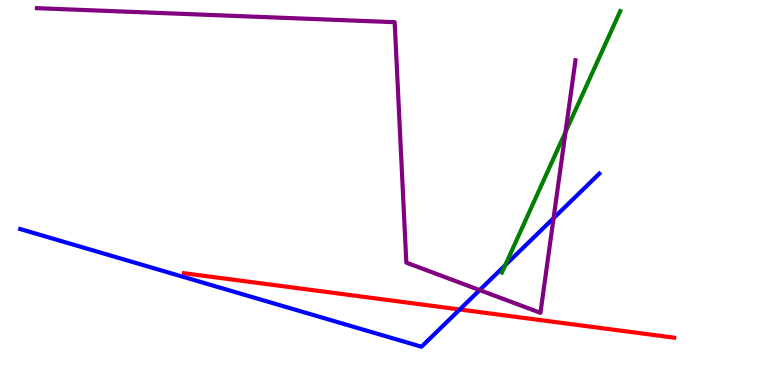[{'lines': ['blue', 'red'], 'intersections': [{'x': 5.93, 'y': 1.96}]}, {'lines': ['green', 'red'], 'intersections': []}, {'lines': ['purple', 'red'], 'intersections': []}, {'lines': ['blue', 'green'], 'intersections': [{'x': 6.52, 'y': 3.11}]}, {'lines': ['blue', 'purple'], 'intersections': [{'x': 6.19, 'y': 2.47}, {'x': 7.14, 'y': 4.33}]}, {'lines': ['green', 'purple'], 'intersections': [{'x': 7.3, 'y': 6.57}]}]